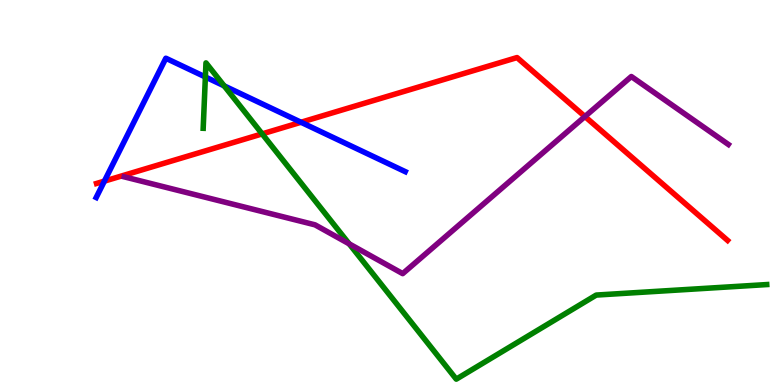[{'lines': ['blue', 'red'], 'intersections': [{'x': 1.35, 'y': 5.3}, {'x': 3.88, 'y': 6.82}]}, {'lines': ['green', 'red'], 'intersections': [{'x': 3.38, 'y': 6.52}]}, {'lines': ['purple', 'red'], 'intersections': [{'x': 7.55, 'y': 6.97}]}, {'lines': ['blue', 'green'], 'intersections': [{'x': 2.65, 'y': 8.0}, {'x': 2.89, 'y': 7.77}]}, {'lines': ['blue', 'purple'], 'intersections': []}, {'lines': ['green', 'purple'], 'intersections': [{'x': 4.51, 'y': 3.67}]}]